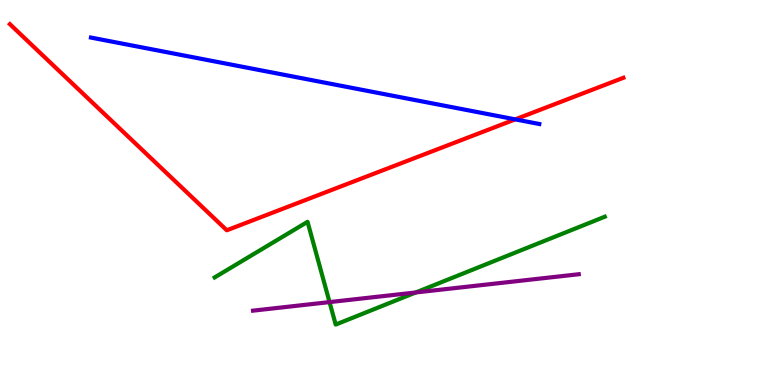[{'lines': ['blue', 'red'], 'intersections': [{'x': 6.65, 'y': 6.9}]}, {'lines': ['green', 'red'], 'intersections': []}, {'lines': ['purple', 'red'], 'intersections': []}, {'lines': ['blue', 'green'], 'intersections': []}, {'lines': ['blue', 'purple'], 'intersections': []}, {'lines': ['green', 'purple'], 'intersections': [{'x': 4.25, 'y': 2.15}, {'x': 5.37, 'y': 2.4}]}]